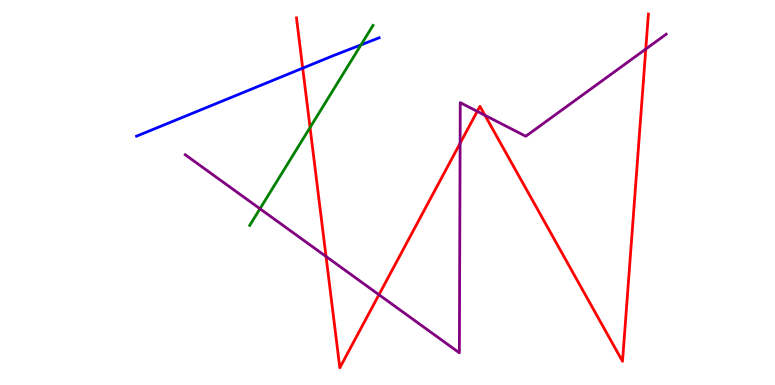[{'lines': ['blue', 'red'], 'intersections': [{'x': 3.91, 'y': 8.23}]}, {'lines': ['green', 'red'], 'intersections': [{'x': 4.0, 'y': 6.69}]}, {'lines': ['purple', 'red'], 'intersections': [{'x': 4.21, 'y': 3.34}, {'x': 4.89, 'y': 2.34}, {'x': 5.94, 'y': 6.28}, {'x': 6.16, 'y': 7.11}, {'x': 6.26, 'y': 7.0}, {'x': 8.33, 'y': 8.73}]}, {'lines': ['blue', 'green'], 'intersections': [{'x': 4.66, 'y': 8.83}]}, {'lines': ['blue', 'purple'], 'intersections': []}, {'lines': ['green', 'purple'], 'intersections': [{'x': 3.35, 'y': 4.58}]}]